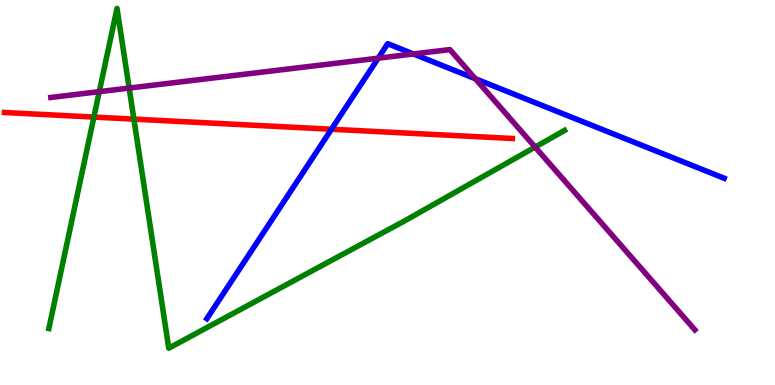[{'lines': ['blue', 'red'], 'intersections': [{'x': 4.28, 'y': 6.64}]}, {'lines': ['green', 'red'], 'intersections': [{'x': 1.21, 'y': 6.96}, {'x': 1.73, 'y': 6.91}]}, {'lines': ['purple', 'red'], 'intersections': []}, {'lines': ['blue', 'green'], 'intersections': []}, {'lines': ['blue', 'purple'], 'intersections': [{'x': 4.88, 'y': 8.49}, {'x': 5.33, 'y': 8.6}, {'x': 6.13, 'y': 7.95}]}, {'lines': ['green', 'purple'], 'intersections': [{'x': 1.28, 'y': 7.62}, {'x': 1.67, 'y': 7.71}, {'x': 6.9, 'y': 6.18}]}]